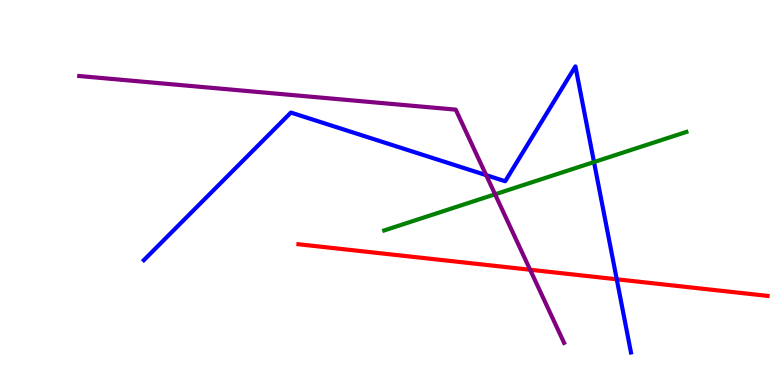[{'lines': ['blue', 'red'], 'intersections': [{'x': 7.96, 'y': 2.75}]}, {'lines': ['green', 'red'], 'intersections': []}, {'lines': ['purple', 'red'], 'intersections': [{'x': 6.84, 'y': 2.99}]}, {'lines': ['blue', 'green'], 'intersections': [{'x': 7.66, 'y': 5.79}]}, {'lines': ['blue', 'purple'], 'intersections': [{'x': 6.27, 'y': 5.45}]}, {'lines': ['green', 'purple'], 'intersections': [{'x': 6.39, 'y': 4.95}]}]